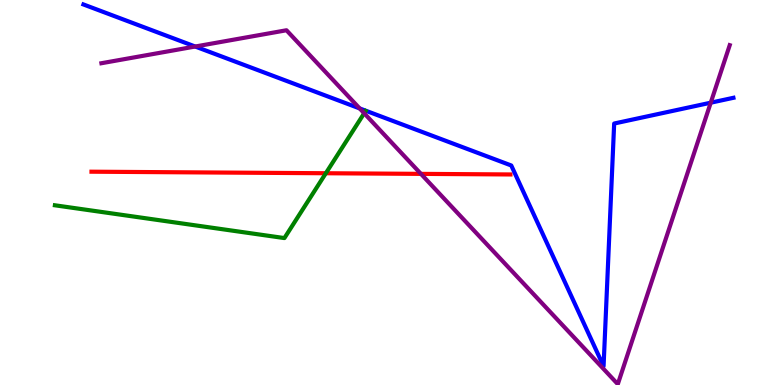[{'lines': ['blue', 'red'], 'intersections': []}, {'lines': ['green', 'red'], 'intersections': [{'x': 4.2, 'y': 5.5}]}, {'lines': ['purple', 'red'], 'intersections': [{'x': 5.43, 'y': 5.48}]}, {'lines': ['blue', 'green'], 'intersections': []}, {'lines': ['blue', 'purple'], 'intersections': [{'x': 2.52, 'y': 8.79}, {'x': 4.64, 'y': 7.18}, {'x': 9.17, 'y': 7.33}]}, {'lines': ['green', 'purple'], 'intersections': [{'x': 4.7, 'y': 7.06}]}]